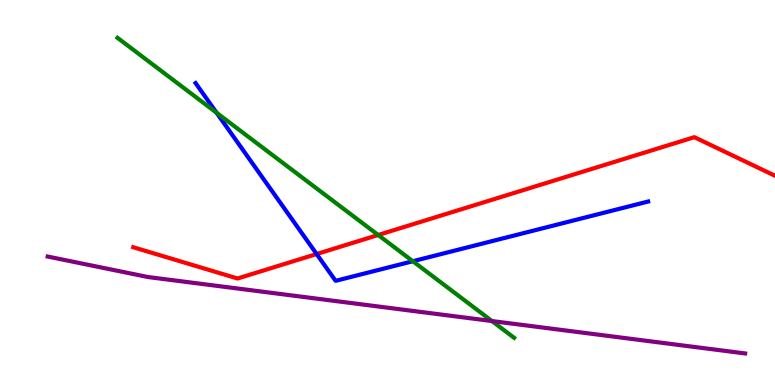[{'lines': ['blue', 'red'], 'intersections': [{'x': 4.09, 'y': 3.4}]}, {'lines': ['green', 'red'], 'intersections': [{'x': 4.88, 'y': 3.9}]}, {'lines': ['purple', 'red'], 'intersections': []}, {'lines': ['blue', 'green'], 'intersections': [{'x': 2.8, 'y': 7.07}, {'x': 5.33, 'y': 3.21}]}, {'lines': ['blue', 'purple'], 'intersections': []}, {'lines': ['green', 'purple'], 'intersections': [{'x': 6.35, 'y': 1.66}]}]